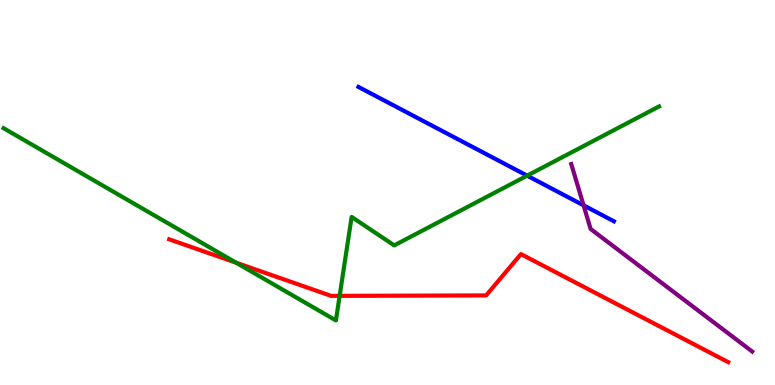[{'lines': ['blue', 'red'], 'intersections': []}, {'lines': ['green', 'red'], 'intersections': [{'x': 3.05, 'y': 3.18}, {'x': 4.38, 'y': 2.32}]}, {'lines': ['purple', 'red'], 'intersections': []}, {'lines': ['blue', 'green'], 'intersections': [{'x': 6.8, 'y': 5.44}]}, {'lines': ['blue', 'purple'], 'intersections': [{'x': 7.53, 'y': 4.67}]}, {'lines': ['green', 'purple'], 'intersections': []}]